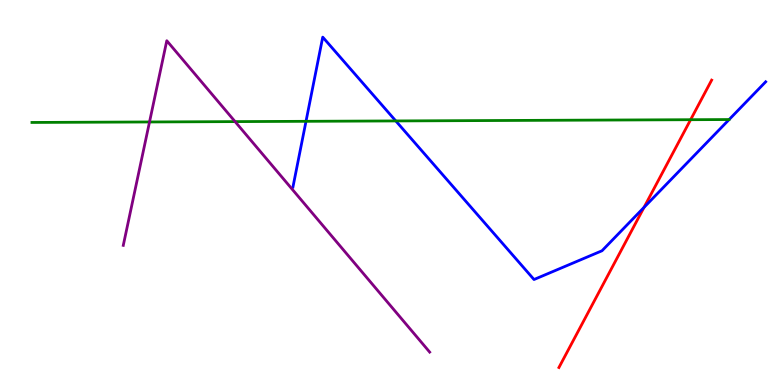[{'lines': ['blue', 'red'], 'intersections': [{'x': 8.31, 'y': 4.61}]}, {'lines': ['green', 'red'], 'intersections': [{'x': 8.91, 'y': 6.89}]}, {'lines': ['purple', 'red'], 'intersections': []}, {'lines': ['blue', 'green'], 'intersections': [{'x': 3.95, 'y': 6.85}, {'x': 5.11, 'y': 6.86}]}, {'lines': ['blue', 'purple'], 'intersections': []}, {'lines': ['green', 'purple'], 'intersections': [{'x': 1.93, 'y': 6.83}, {'x': 3.03, 'y': 6.84}]}]